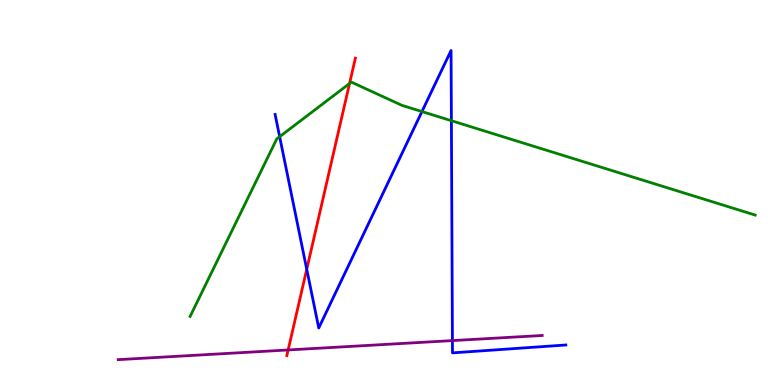[{'lines': ['blue', 'red'], 'intersections': [{'x': 3.96, 'y': 3.01}]}, {'lines': ['green', 'red'], 'intersections': [{'x': 4.51, 'y': 7.83}]}, {'lines': ['purple', 'red'], 'intersections': [{'x': 3.72, 'y': 0.91}]}, {'lines': ['blue', 'green'], 'intersections': [{'x': 3.61, 'y': 6.45}, {'x': 5.44, 'y': 7.1}, {'x': 5.82, 'y': 6.86}]}, {'lines': ['blue', 'purple'], 'intersections': [{'x': 5.84, 'y': 1.15}]}, {'lines': ['green', 'purple'], 'intersections': []}]